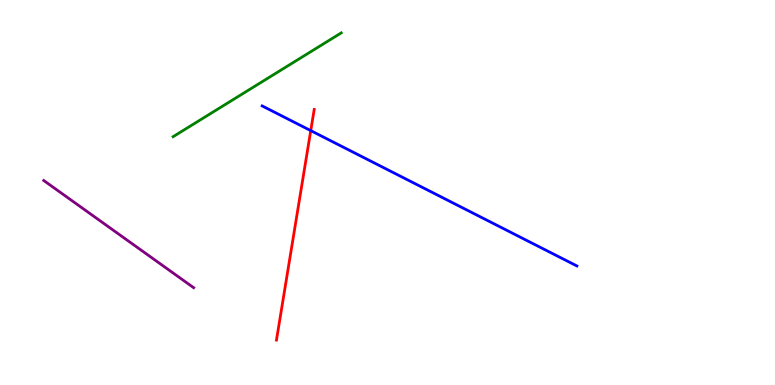[{'lines': ['blue', 'red'], 'intersections': [{'x': 4.01, 'y': 6.61}]}, {'lines': ['green', 'red'], 'intersections': []}, {'lines': ['purple', 'red'], 'intersections': []}, {'lines': ['blue', 'green'], 'intersections': []}, {'lines': ['blue', 'purple'], 'intersections': []}, {'lines': ['green', 'purple'], 'intersections': []}]